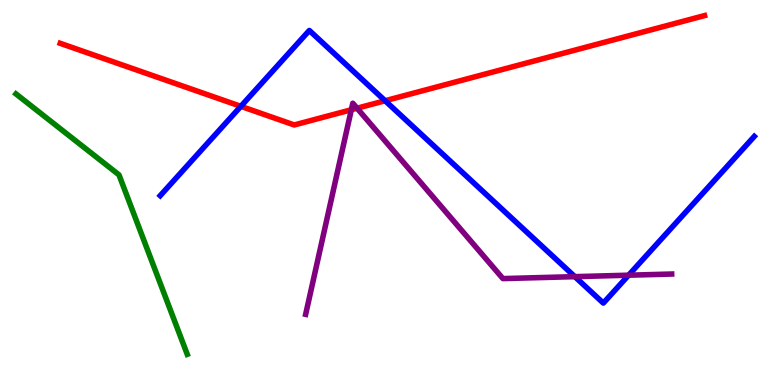[{'lines': ['blue', 'red'], 'intersections': [{'x': 3.11, 'y': 7.24}, {'x': 4.97, 'y': 7.38}]}, {'lines': ['green', 'red'], 'intersections': []}, {'lines': ['purple', 'red'], 'intersections': [{'x': 4.53, 'y': 7.15}, {'x': 4.61, 'y': 7.19}]}, {'lines': ['blue', 'green'], 'intersections': []}, {'lines': ['blue', 'purple'], 'intersections': [{'x': 7.42, 'y': 2.81}, {'x': 8.11, 'y': 2.85}]}, {'lines': ['green', 'purple'], 'intersections': []}]